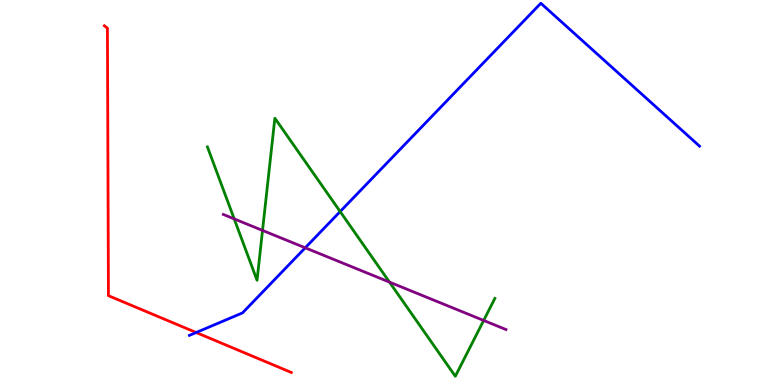[{'lines': ['blue', 'red'], 'intersections': [{'x': 2.53, 'y': 1.36}]}, {'lines': ['green', 'red'], 'intersections': []}, {'lines': ['purple', 'red'], 'intersections': []}, {'lines': ['blue', 'green'], 'intersections': [{'x': 4.39, 'y': 4.5}]}, {'lines': ['blue', 'purple'], 'intersections': [{'x': 3.94, 'y': 3.56}]}, {'lines': ['green', 'purple'], 'intersections': [{'x': 3.02, 'y': 4.31}, {'x': 3.39, 'y': 4.02}, {'x': 5.03, 'y': 2.67}, {'x': 6.24, 'y': 1.68}]}]